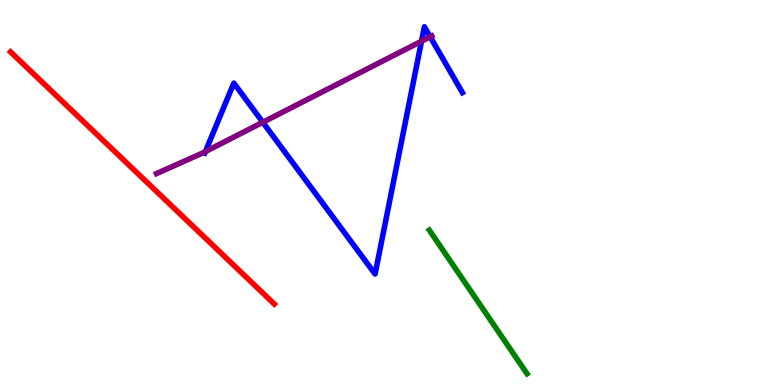[{'lines': ['blue', 'red'], 'intersections': []}, {'lines': ['green', 'red'], 'intersections': []}, {'lines': ['purple', 'red'], 'intersections': []}, {'lines': ['blue', 'green'], 'intersections': []}, {'lines': ['blue', 'purple'], 'intersections': [{'x': 2.65, 'y': 6.06}, {'x': 3.39, 'y': 6.82}, {'x': 5.44, 'y': 8.93}, {'x': 5.55, 'y': 9.04}]}, {'lines': ['green', 'purple'], 'intersections': []}]